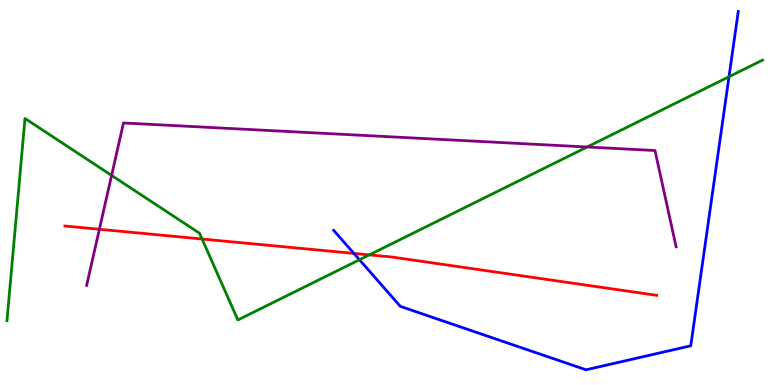[{'lines': ['blue', 'red'], 'intersections': [{'x': 4.57, 'y': 3.42}]}, {'lines': ['green', 'red'], 'intersections': [{'x': 2.61, 'y': 3.79}, {'x': 4.77, 'y': 3.38}]}, {'lines': ['purple', 'red'], 'intersections': [{'x': 1.28, 'y': 4.04}]}, {'lines': ['blue', 'green'], 'intersections': [{'x': 4.64, 'y': 3.25}, {'x': 9.41, 'y': 8.01}]}, {'lines': ['blue', 'purple'], 'intersections': []}, {'lines': ['green', 'purple'], 'intersections': [{'x': 1.44, 'y': 5.44}, {'x': 7.58, 'y': 6.18}]}]